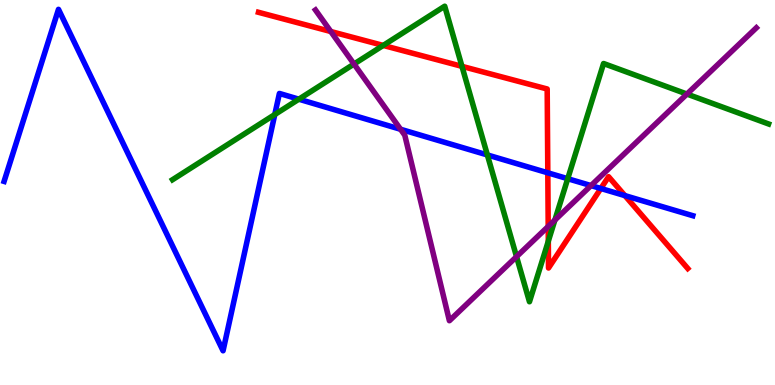[{'lines': ['blue', 'red'], 'intersections': [{'x': 7.07, 'y': 5.51}, {'x': 7.75, 'y': 5.1}, {'x': 8.06, 'y': 4.92}]}, {'lines': ['green', 'red'], 'intersections': [{'x': 4.94, 'y': 8.82}, {'x': 5.96, 'y': 8.28}, {'x': 7.08, 'y': 3.74}]}, {'lines': ['purple', 'red'], 'intersections': [{'x': 4.27, 'y': 9.18}, {'x': 7.07, 'y': 4.12}]}, {'lines': ['blue', 'green'], 'intersections': [{'x': 3.55, 'y': 7.03}, {'x': 3.86, 'y': 7.42}, {'x': 6.29, 'y': 5.98}, {'x': 7.33, 'y': 5.36}]}, {'lines': ['blue', 'purple'], 'intersections': [{'x': 5.17, 'y': 6.64}, {'x': 7.63, 'y': 5.18}]}, {'lines': ['green', 'purple'], 'intersections': [{'x': 4.57, 'y': 8.34}, {'x': 6.67, 'y': 3.33}, {'x': 7.16, 'y': 4.28}, {'x': 8.86, 'y': 7.56}]}]